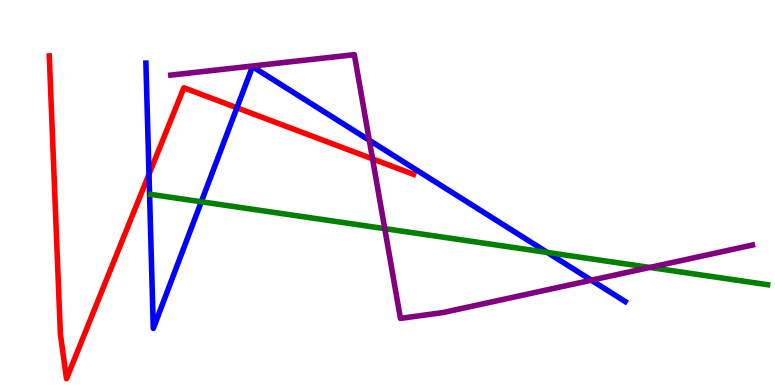[{'lines': ['blue', 'red'], 'intersections': [{'x': 1.92, 'y': 5.47}, {'x': 3.06, 'y': 7.2}]}, {'lines': ['green', 'red'], 'intersections': []}, {'lines': ['purple', 'red'], 'intersections': [{'x': 4.81, 'y': 5.87}]}, {'lines': ['blue', 'green'], 'intersections': [{'x': 2.6, 'y': 4.76}, {'x': 7.06, 'y': 3.44}]}, {'lines': ['blue', 'purple'], 'intersections': [{'x': 4.77, 'y': 6.36}, {'x': 7.63, 'y': 2.72}]}, {'lines': ['green', 'purple'], 'intersections': [{'x': 4.96, 'y': 4.06}, {'x': 8.38, 'y': 3.05}]}]